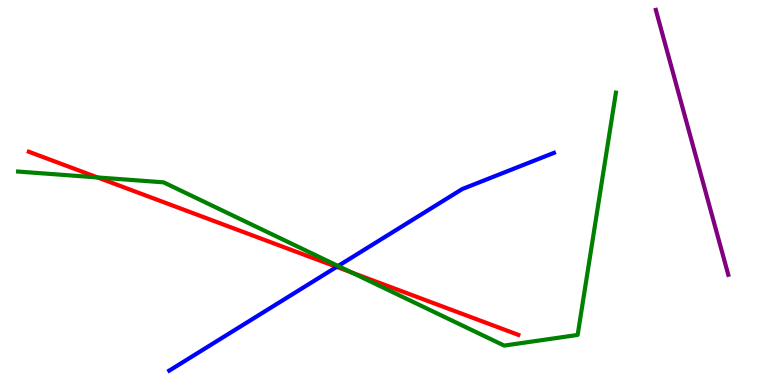[{'lines': ['blue', 'red'], 'intersections': [{'x': 4.34, 'y': 3.07}]}, {'lines': ['green', 'red'], 'intersections': [{'x': 1.26, 'y': 5.39}, {'x': 4.54, 'y': 2.92}]}, {'lines': ['purple', 'red'], 'intersections': []}, {'lines': ['blue', 'green'], 'intersections': [{'x': 4.36, 'y': 3.09}]}, {'lines': ['blue', 'purple'], 'intersections': []}, {'lines': ['green', 'purple'], 'intersections': []}]